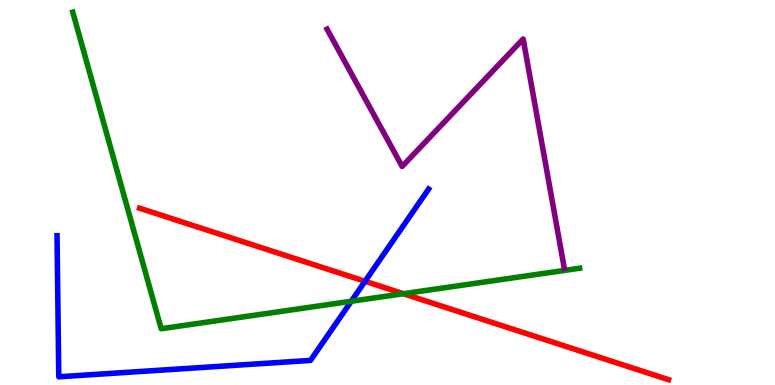[{'lines': ['blue', 'red'], 'intersections': [{'x': 4.71, 'y': 2.69}]}, {'lines': ['green', 'red'], 'intersections': [{'x': 5.21, 'y': 2.37}]}, {'lines': ['purple', 'red'], 'intersections': []}, {'lines': ['blue', 'green'], 'intersections': [{'x': 4.53, 'y': 2.18}]}, {'lines': ['blue', 'purple'], 'intersections': []}, {'lines': ['green', 'purple'], 'intersections': []}]